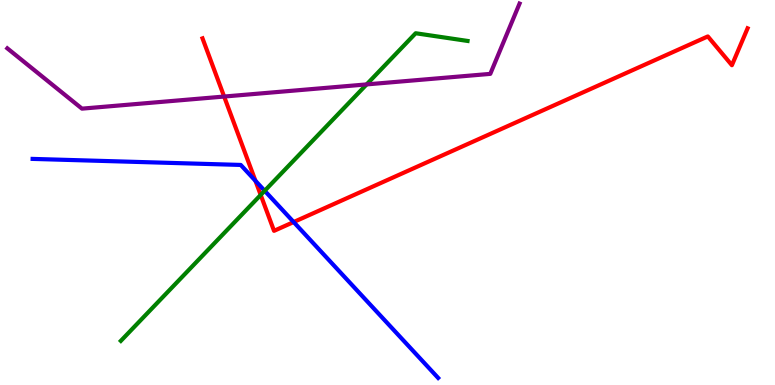[{'lines': ['blue', 'red'], 'intersections': [{'x': 3.3, 'y': 5.3}, {'x': 3.79, 'y': 4.23}]}, {'lines': ['green', 'red'], 'intersections': [{'x': 3.36, 'y': 4.94}]}, {'lines': ['purple', 'red'], 'intersections': [{'x': 2.89, 'y': 7.49}]}, {'lines': ['blue', 'green'], 'intersections': [{'x': 3.42, 'y': 5.04}]}, {'lines': ['blue', 'purple'], 'intersections': []}, {'lines': ['green', 'purple'], 'intersections': [{'x': 4.73, 'y': 7.81}]}]